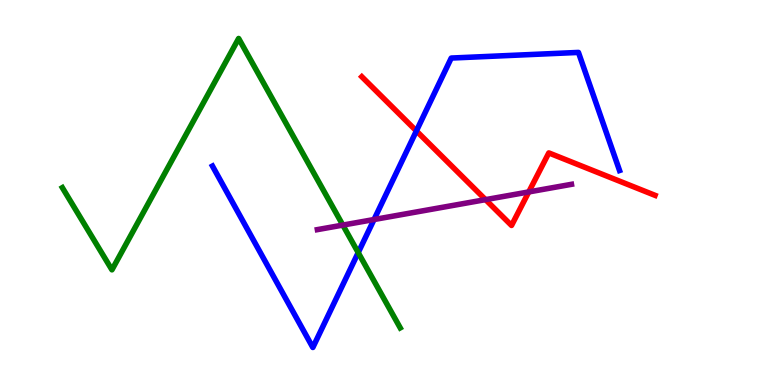[{'lines': ['blue', 'red'], 'intersections': [{'x': 5.37, 'y': 6.6}]}, {'lines': ['green', 'red'], 'intersections': []}, {'lines': ['purple', 'red'], 'intersections': [{'x': 6.27, 'y': 4.81}, {'x': 6.82, 'y': 5.01}]}, {'lines': ['blue', 'green'], 'intersections': [{'x': 4.62, 'y': 3.44}]}, {'lines': ['blue', 'purple'], 'intersections': [{'x': 4.83, 'y': 4.3}]}, {'lines': ['green', 'purple'], 'intersections': [{'x': 4.42, 'y': 4.15}]}]